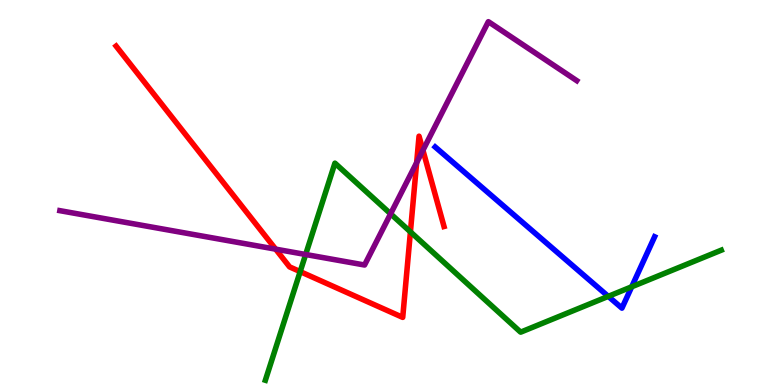[{'lines': ['blue', 'red'], 'intersections': []}, {'lines': ['green', 'red'], 'intersections': [{'x': 3.87, 'y': 2.95}, {'x': 5.3, 'y': 3.98}]}, {'lines': ['purple', 'red'], 'intersections': [{'x': 3.56, 'y': 3.53}, {'x': 5.38, 'y': 5.78}, {'x': 5.46, 'y': 6.1}]}, {'lines': ['blue', 'green'], 'intersections': [{'x': 7.85, 'y': 2.3}, {'x': 8.15, 'y': 2.55}]}, {'lines': ['blue', 'purple'], 'intersections': []}, {'lines': ['green', 'purple'], 'intersections': [{'x': 3.94, 'y': 3.39}, {'x': 5.04, 'y': 4.45}]}]